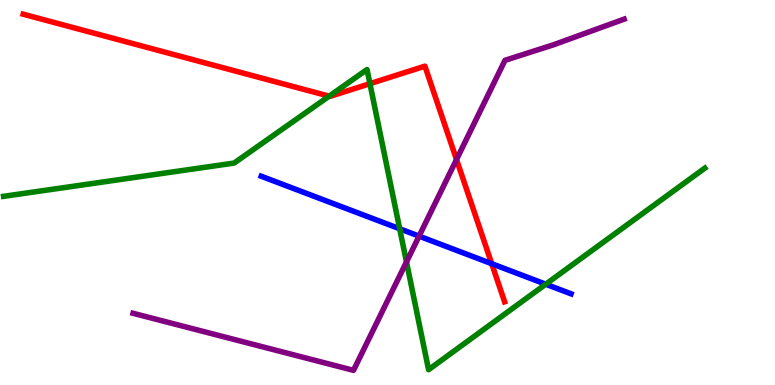[{'lines': ['blue', 'red'], 'intersections': [{'x': 6.34, 'y': 3.15}]}, {'lines': ['green', 'red'], 'intersections': [{'x': 4.25, 'y': 7.5}, {'x': 4.77, 'y': 7.83}]}, {'lines': ['purple', 'red'], 'intersections': [{'x': 5.89, 'y': 5.86}]}, {'lines': ['blue', 'green'], 'intersections': [{'x': 5.16, 'y': 4.06}, {'x': 7.04, 'y': 2.62}]}, {'lines': ['blue', 'purple'], 'intersections': [{'x': 5.41, 'y': 3.87}]}, {'lines': ['green', 'purple'], 'intersections': [{'x': 5.24, 'y': 3.2}]}]